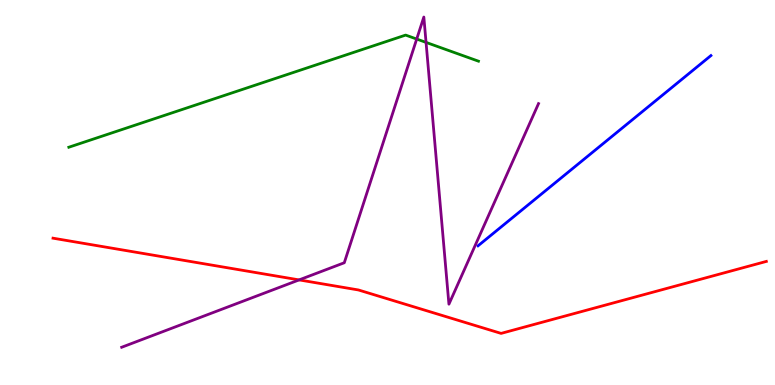[{'lines': ['blue', 'red'], 'intersections': []}, {'lines': ['green', 'red'], 'intersections': []}, {'lines': ['purple', 'red'], 'intersections': [{'x': 3.86, 'y': 2.73}]}, {'lines': ['blue', 'green'], 'intersections': []}, {'lines': ['blue', 'purple'], 'intersections': []}, {'lines': ['green', 'purple'], 'intersections': [{'x': 5.38, 'y': 8.99}, {'x': 5.5, 'y': 8.9}]}]